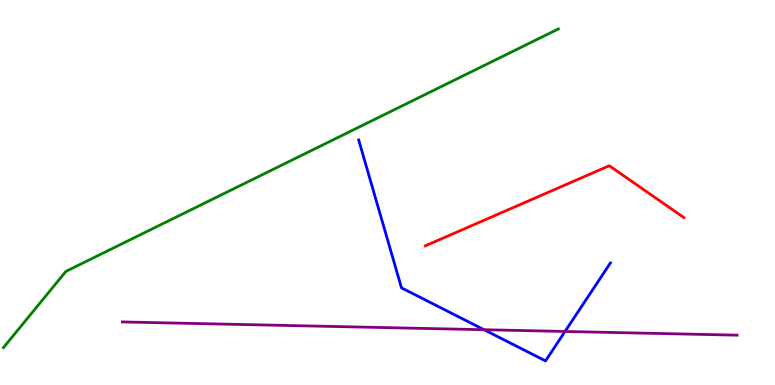[{'lines': ['blue', 'red'], 'intersections': []}, {'lines': ['green', 'red'], 'intersections': []}, {'lines': ['purple', 'red'], 'intersections': []}, {'lines': ['blue', 'green'], 'intersections': []}, {'lines': ['blue', 'purple'], 'intersections': [{'x': 6.25, 'y': 1.44}, {'x': 7.29, 'y': 1.39}]}, {'lines': ['green', 'purple'], 'intersections': []}]